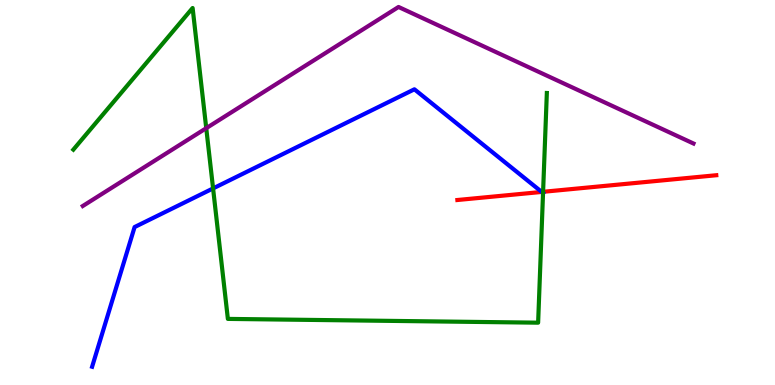[{'lines': ['blue', 'red'], 'intersections': [{'x': 6.99, 'y': 5.01}]}, {'lines': ['green', 'red'], 'intersections': [{'x': 7.01, 'y': 5.02}]}, {'lines': ['purple', 'red'], 'intersections': []}, {'lines': ['blue', 'green'], 'intersections': [{'x': 2.75, 'y': 5.11}, {'x': 7.01, 'y': 4.99}]}, {'lines': ['blue', 'purple'], 'intersections': []}, {'lines': ['green', 'purple'], 'intersections': [{'x': 2.66, 'y': 6.67}]}]